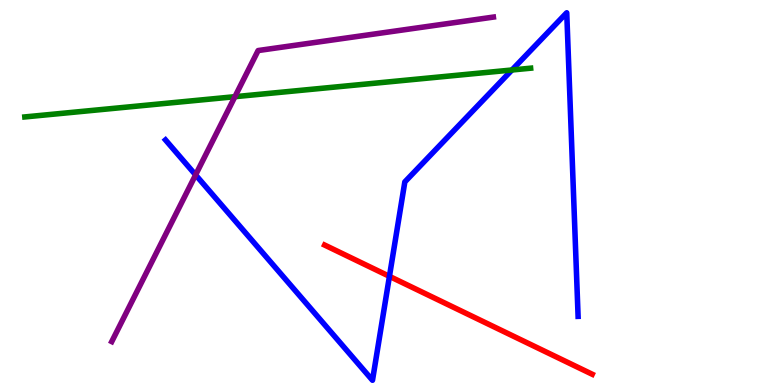[{'lines': ['blue', 'red'], 'intersections': [{'x': 5.03, 'y': 2.82}]}, {'lines': ['green', 'red'], 'intersections': []}, {'lines': ['purple', 'red'], 'intersections': []}, {'lines': ['blue', 'green'], 'intersections': [{'x': 6.61, 'y': 8.18}]}, {'lines': ['blue', 'purple'], 'intersections': [{'x': 2.52, 'y': 5.46}]}, {'lines': ['green', 'purple'], 'intersections': [{'x': 3.03, 'y': 7.49}]}]